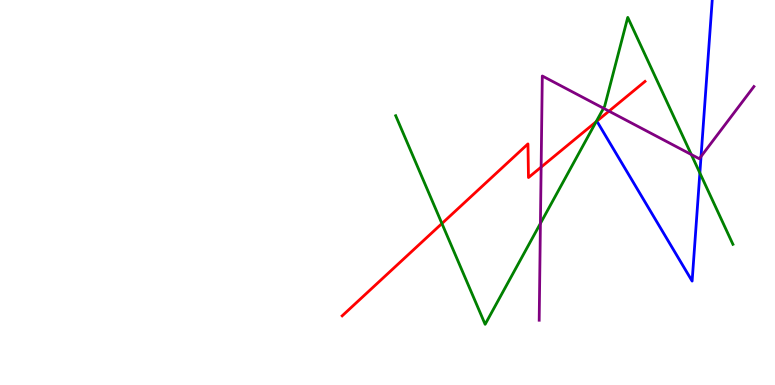[{'lines': ['blue', 'red'], 'intersections': []}, {'lines': ['green', 'red'], 'intersections': [{'x': 5.7, 'y': 4.19}, {'x': 7.69, 'y': 6.84}]}, {'lines': ['purple', 'red'], 'intersections': [{'x': 6.98, 'y': 5.66}, {'x': 7.86, 'y': 7.11}]}, {'lines': ['blue', 'green'], 'intersections': [{'x': 9.03, 'y': 5.51}]}, {'lines': ['blue', 'purple'], 'intersections': [{'x': 9.05, 'y': 5.94}]}, {'lines': ['green', 'purple'], 'intersections': [{'x': 6.97, 'y': 4.2}, {'x': 7.79, 'y': 7.19}, {'x': 8.92, 'y': 5.99}]}]